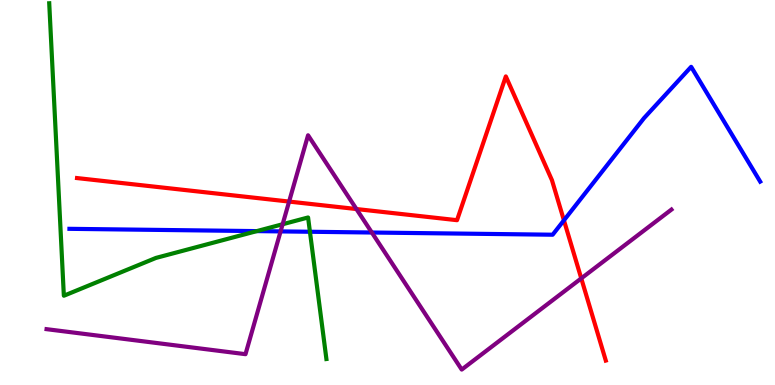[{'lines': ['blue', 'red'], 'intersections': [{'x': 7.28, 'y': 4.28}]}, {'lines': ['green', 'red'], 'intersections': []}, {'lines': ['purple', 'red'], 'intersections': [{'x': 3.73, 'y': 4.76}, {'x': 4.6, 'y': 4.57}, {'x': 7.5, 'y': 2.77}]}, {'lines': ['blue', 'green'], 'intersections': [{'x': 3.31, 'y': 4.0}, {'x': 4.0, 'y': 3.98}]}, {'lines': ['blue', 'purple'], 'intersections': [{'x': 3.62, 'y': 3.99}, {'x': 4.8, 'y': 3.96}]}, {'lines': ['green', 'purple'], 'intersections': [{'x': 3.65, 'y': 4.18}]}]